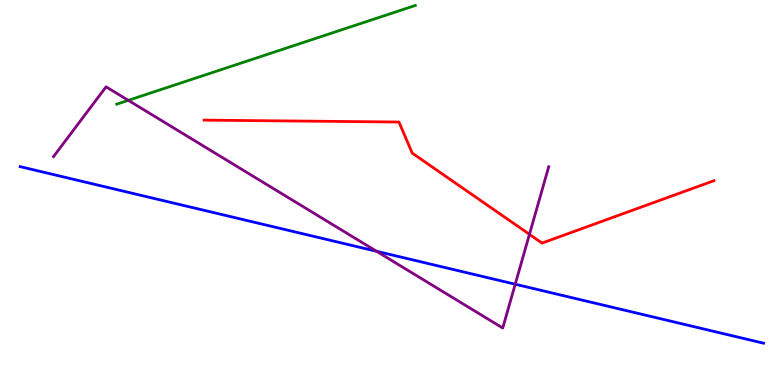[{'lines': ['blue', 'red'], 'intersections': []}, {'lines': ['green', 'red'], 'intersections': []}, {'lines': ['purple', 'red'], 'intersections': [{'x': 6.83, 'y': 3.91}]}, {'lines': ['blue', 'green'], 'intersections': []}, {'lines': ['blue', 'purple'], 'intersections': [{'x': 4.86, 'y': 3.47}, {'x': 6.65, 'y': 2.62}]}, {'lines': ['green', 'purple'], 'intersections': [{'x': 1.66, 'y': 7.39}]}]